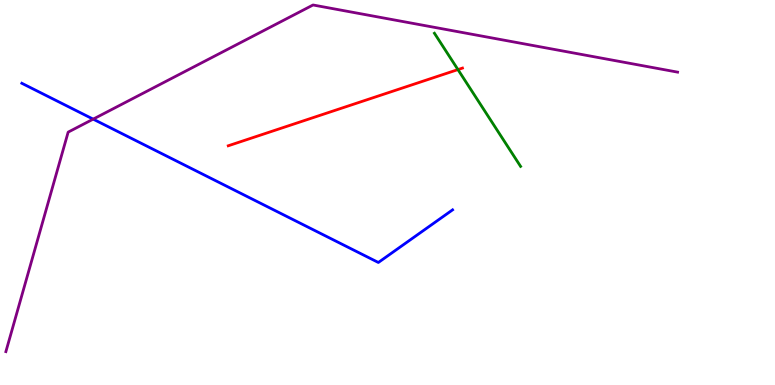[{'lines': ['blue', 'red'], 'intersections': []}, {'lines': ['green', 'red'], 'intersections': [{'x': 5.91, 'y': 8.19}]}, {'lines': ['purple', 'red'], 'intersections': []}, {'lines': ['blue', 'green'], 'intersections': []}, {'lines': ['blue', 'purple'], 'intersections': [{'x': 1.2, 'y': 6.91}]}, {'lines': ['green', 'purple'], 'intersections': []}]